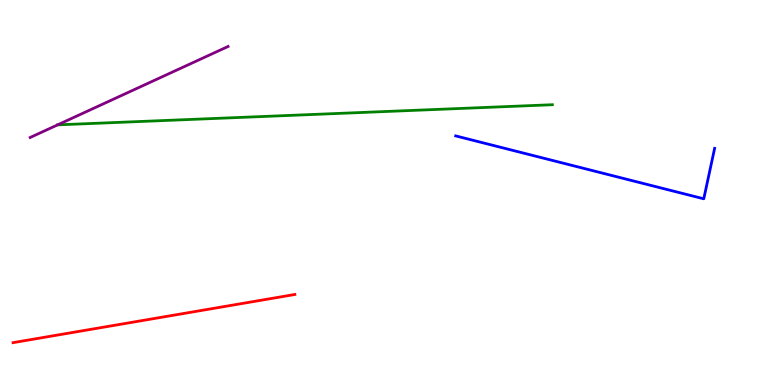[{'lines': ['blue', 'red'], 'intersections': []}, {'lines': ['green', 'red'], 'intersections': []}, {'lines': ['purple', 'red'], 'intersections': []}, {'lines': ['blue', 'green'], 'intersections': []}, {'lines': ['blue', 'purple'], 'intersections': []}, {'lines': ['green', 'purple'], 'intersections': [{'x': 0.744, 'y': 6.76}]}]